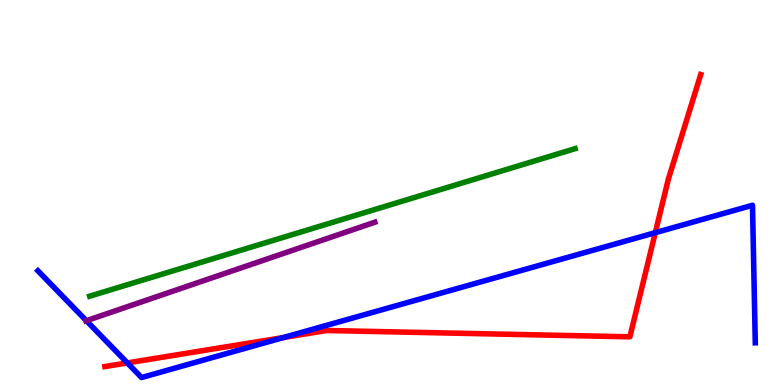[{'lines': ['blue', 'red'], 'intersections': [{'x': 1.64, 'y': 0.574}, {'x': 3.66, 'y': 1.23}, {'x': 8.46, 'y': 3.96}]}, {'lines': ['green', 'red'], 'intersections': []}, {'lines': ['purple', 'red'], 'intersections': []}, {'lines': ['blue', 'green'], 'intersections': []}, {'lines': ['blue', 'purple'], 'intersections': [{'x': 1.11, 'y': 1.67}]}, {'lines': ['green', 'purple'], 'intersections': []}]